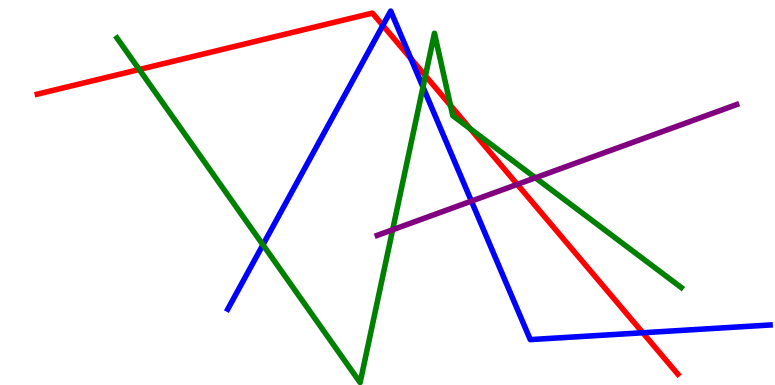[{'lines': ['blue', 'red'], 'intersections': [{'x': 4.94, 'y': 9.34}, {'x': 5.3, 'y': 8.48}, {'x': 8.29, 'y': 1.36}]}, {'lines': ['green', 'red'], 'intersections': [{'x': 1.8, 'y': 8.19}, {'x': 5.49, 'y': 8.03}, {'x': 5.81, 'y': 7.26}, {'x': 6.07, 'y': 6.65}]}, {'lines': ['purple', 'red'], 'intersections': [{'x': 6.67, 'y': 5.21}]}, {'lines': ['blue', 'green'], 'intersections': [{'x': 3.39, 'y': 3.64}, {'x': 5.46, 'y': 7.74}]}, {'lines': ['blue', 'purple'], 'intersections': [{'x': 6.08, 'y': 4.78}]}, {'lines': ['green', 'purple'], 'intersections': [{'x': 5.07, 'y': 4.03}, {'x': 6.91, 'y': 5.38}]}]